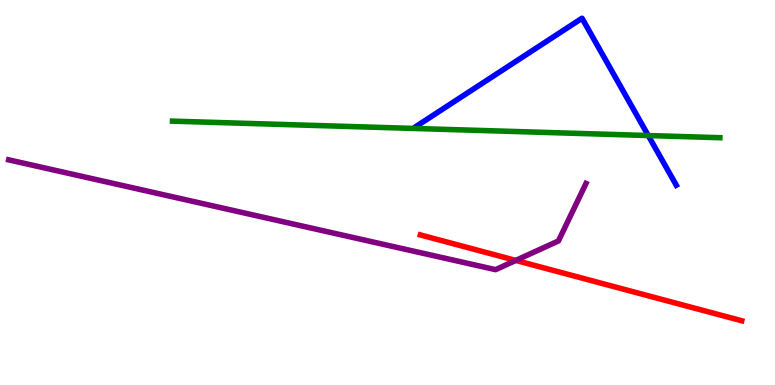[{'lines': ['blue', 'red'], 'intersections': []}, {'lines': ['green', 'red'], 'intersections': []}, {'lines': ['purple', 'red'], 'intersections': [{'x': 6.66, 'y': 3.24}]}, {'lines': ['blue', 'green'], 'intersections': [{'x': 8.36, 'y': 6.48}]}, {'lines': ['blue', 'purple'], 'intersections': []}, {'lines': ['green', 'purple'], 'intersections': []}]